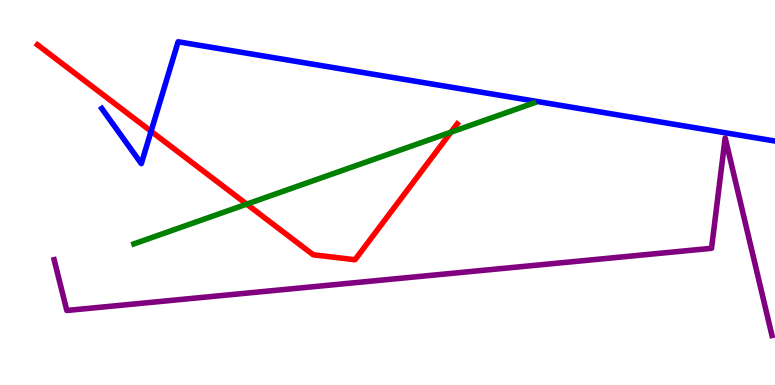[{'lines': ['blue', 'red'], 'intersections': [{'x': 1.95, 'y': 6.59}]}, {'lines': ['green', 'red'], 'intersections': [{'x': 3.18, 'y': 4.7}, {'x': 5.82, 'y': 6.57}]}, {'lines': ['purple', 'red'], 'intersections': []}, {'lines': ['blue', 'green'], 'intersections': []}, {'lines': ['blue', 'purple'], 'intersections': []}, {'lines': ['green', 'purple'], 'intersections': []}]